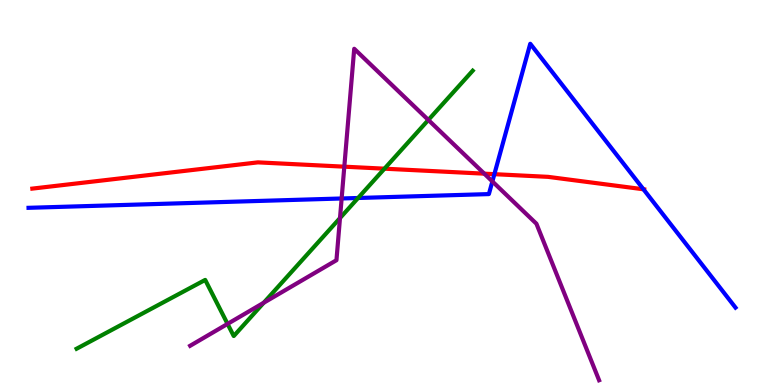[{'lines': ['blue', 'red'], 'intersections': [{'x': 6.38, 'y': 5.48}, {'x': 8.3, 'y': 5.08}]}, {'lines': ['green', 'red'], 'intersections': [{'x': 4.96, 'y': 5.62}]}, {'lines': ['purple', 'red'], 'intersections': [{'x': 4.44, 'y': 5.67}, {'x': 6.25, 'y': 5.49}]}, {'lines': ['blue', 'green'], 'intersections': [{'x': 4.62, 'y': 4.86}]}, {'lines': ['blue', 'purple'], 'intersections': [{'x': 4.41, 'y': 4.84}, {'x': 6.35, 'y': 5.29}]}, {'lines': ['green', 'purple'], 'intersections': [{'x': 2.94, 'y': 1.59}, {'x': 3.4, 'y': 2.14}, {'x': 4.39, 'y': 4.34}, {'x': 5.53, 'y': 6.88}]}]